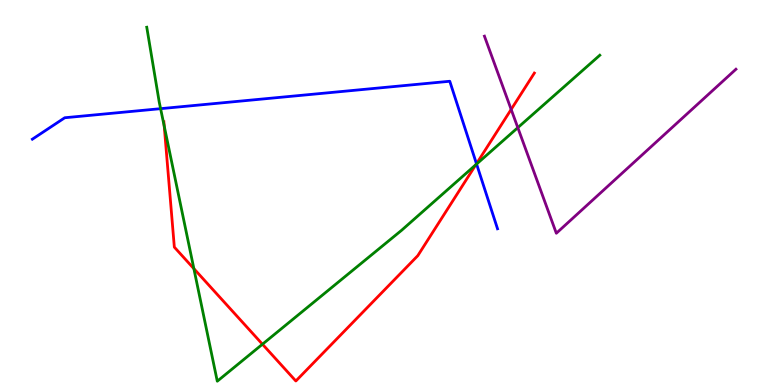[{'lines': ['blue', 'red'], 'intersections': [{'x': 6.15, 'y': 5.75}]}, {'lines': ['green', 'red'], 'intersections': [{'x': 2.12, 'y': 6.73}, {'x': 2.5, 'y': 3.02}, {'x': 3.39, 'y': 1.06}, {'x': 6.14, 'y': 5.72}]}, {'lines': ['purple', 'red'], 'intersections': [{'x': 6.6, 'y': 7.16}]}, {'lines': ['blue', 'green'], 'intersections': [{'x': 2.07, 'y': 7.18}, {'x': 6.15, 'y': 5.74}]}, {'lines': ['blue', 'purple'], 'intersections': []}, {'lines': ['green', 'purple'], 'intersections': [{'x': 6.68, 'y': 6.68}]}]